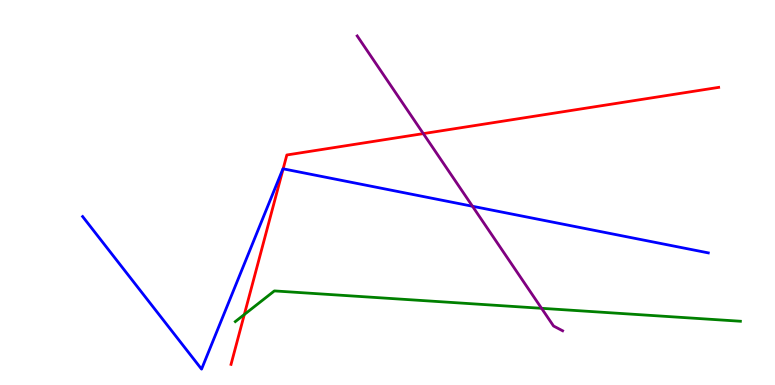[{'lines': ['blue', 'red'], 'intersections': [{'x': 3.65, 'y': 5.62}]}, {'lines': ['green', 'red'], 'intersections': [{'x': 3.15, 'y': 1.83}]}, {'lines': ['purple', 'red'], 'intersections': [{'x': 5.46, 'y': 6.53}]}, {'lines': ['blue', 'green'], 'intersections': []}, {'lines': ['blue', 'purple'], 'intersections': [{'x': 6.1, 'y': 4.64}]}, {'lines': ['green', 'purple'], 'intersections': [{'x': 6.99, 'y': 1.99}]}]